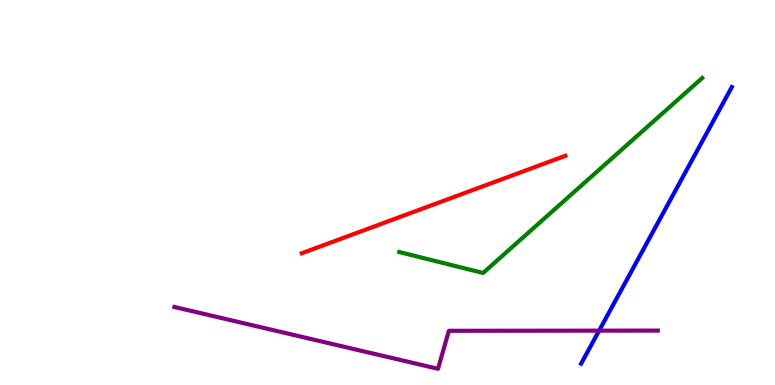[{'lines': ['blue', 'red'], 'intersections': []}, {'lines': ['green', 'red'], 'intersections': []}, {'lines': ['purple', 'red'], 'intersections': []}, {'lines': ['blue', 'green'], 'intersections': []}, {'lines': ['blue', 'purple'], 'intersections': [{'x': 7.73, 'y': 1.41}]}, {'lines': ['green', 'purple'], 'intersections': []}]